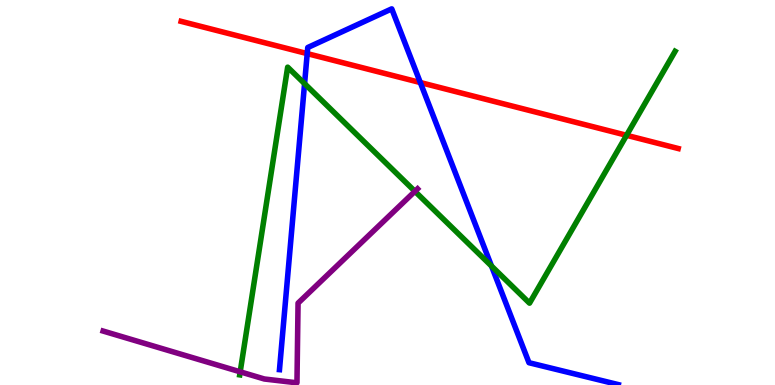[{'lines': ['blue', 'red'], 'intersections': [{'x': 3.96, 'y': 8.61}, {'x': 5.42, 'y': 7.86}]}, {'lines': ['green', 'red'], 'intersections': [{'x': 8.08, 'y': 6.49}]}, {'lines': ['purple', 'red'], 'intersections': []}, {'lines': ['blue', 'green'], 'intersections': [{'x': 3.93, 'y': 7.83}, {'x': 6.34, 'y': 3.09}]}, {'lines': ['blue', 'purple'], 'intersections': []}, {'lines': ['green', 'purple'], 'intersections': [{'x': 3.1, 'y': 0.342}, {'x': 5.35, 'y': 5.03}]}]